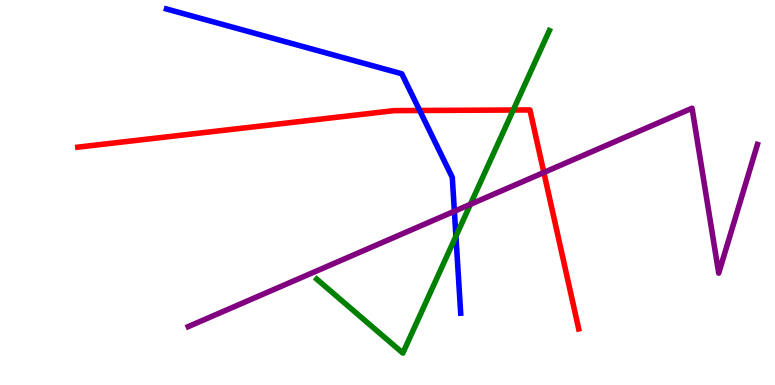[{'lines': ['blue', 'red'], 'intersections': [{'x': 5.42, 'y': 7.13}]}, {'lines': ['green', 'red'], 'intersections': [{'x': 6.62, 'y': 7.14}]}, {'lines': ['purple', 'red'], 'intersections': [{'x': 7.02, 'y': 5.52}]}, {'lines': ['blue', 'green'], 'intersections': [{'x': 5.88, 'y': 3.86}]}, {'lines': ['blue', 'purple'], 'intersections': [{'x': 5.86, 'y': 4.51}]}, {'lines': ['green', 'purple'], 'intersections': [{'x': 6.07, 'y': 4.69}]}]